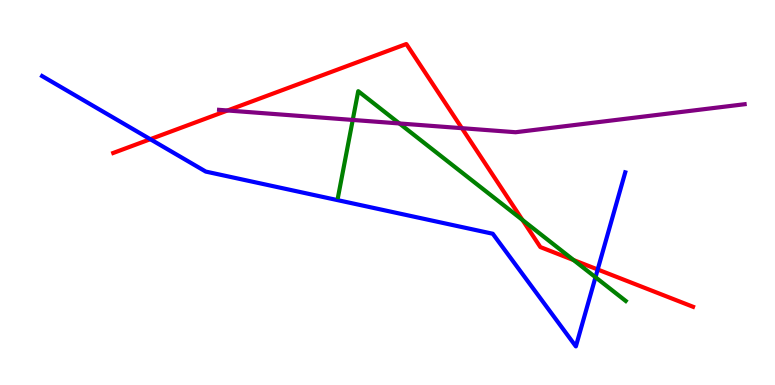[{'lines': ['blue', 'red'], 'intersections': [{'x': 1.94, 'y': 6.38}, {'x': 7.71, 'y': 3.0}]}, {'lines': ['green', 'red'], 'intersections': [{'x': 6.74, 'y': 4.29}, {'x': 7.4, 'y': 3.24}]}, {'lines': ['purple', 'red'], 'intersections': [{'x': 2.94, 'y': 7.13}, {'x': 5.96, 'y': 6.67}]}, {'lines': ['blue', 'green'], 'intersections': [{'x': 7.68, 'y': 2.8}]}, {'lines': ['blue', 'purple'], 'intersections': []}, {'lines': ['green', 'purple'], 'intersections': [{'x': 4.55, 'y': 6.88}, {'x': 5.15, 'y': 6.79}]}]